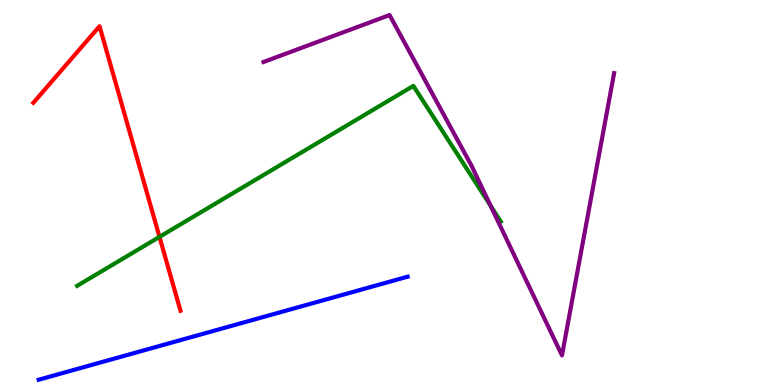[{'lines': ['blue', 'red'], 'intersections': []}, {'lines': ['green', 'red'], 'intersections': [{'x': 2.06, 'y': 3.85}]}, {'lines': ['purple', 'red'], 'intersections': []}, {'lines': ['blue', 'green'], 'intersections': []}, {'lines': ['blue', 'purple'], 'intersections': []}, {'lines': ['green', 'purple'], 'intersections': [{'x': 6.33, 'y': 4.66}]}]